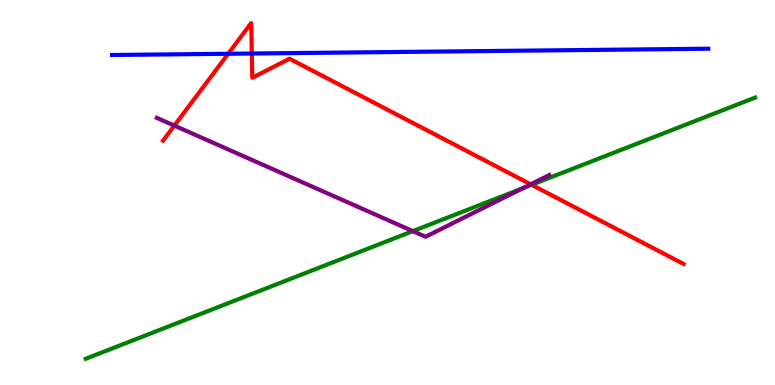[{'lines': ['blue', 'red'], 'intersections': [{'x': 2.94, 'y': 8.6}, {'x': 3.25, 'y': 8.61}]}, {'lines': ['green', 'red'], 'intersections': [{'x': 6.86, 'y': 5.2}]}, {'lines': ['purple', 'red'], 'intersections': [{'x': 2.25, 'y': 6.74}, {'x': 6.85, 'y': 5.21}]}, {'lines': ['blue', 'green'], 'intersections': []}, {'lines': ['blue', 'purple'], 'intersections': []}, {'lines': ['green', 'purple'], 'intersections': [{'x': 5.33, 'y': 4.0}, {'x': 6.75, 'y': 5.11}]}]